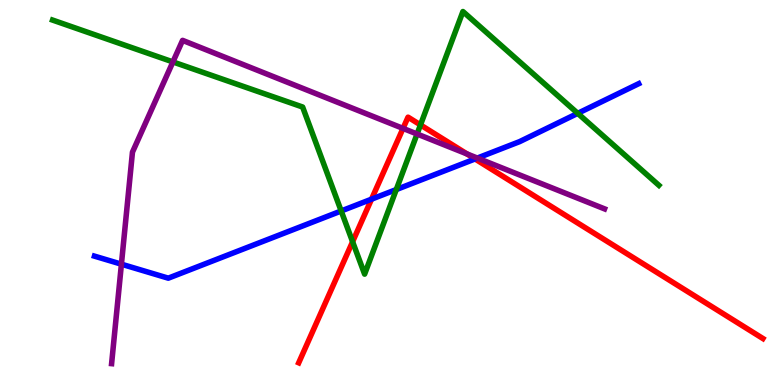[{'lines': ['blue', 'red'], 'intersections': [{'x': 4.79, 'y': 4.83}, {'x': 6.13, 'y': 5.87}]}, {'lines': ['green', 'red'], 'intersections': [{'x': 4.55, 'y': 3.72}, {'x': 5.43, 'y': 6.76}]}, {'lines': ['purple', 'red'], 'intersections': [{'x': 5.2, 'y': 6.67}, {'x': 6.03, 'y': 6.0}]}, {'lines': ['blue', 'green'], 'intersections': [{'x': 4.4, 'y': 4.52}, {'x': 5.11, 'y': 5.08}, {'x': 7.45, 'y': 7.06}]}, {'lines': ['blue', 'purple'], 'intersections': [{'x': 1.57, 'y': 3.14}, {'x': 6.16, 'y': 5.89}]}, {'lines': ['green', 'purple'], 'intersections': [{'x': 2.23, 'y': 8.39}, {'x': 5.38, 'y': 6.52}]}]